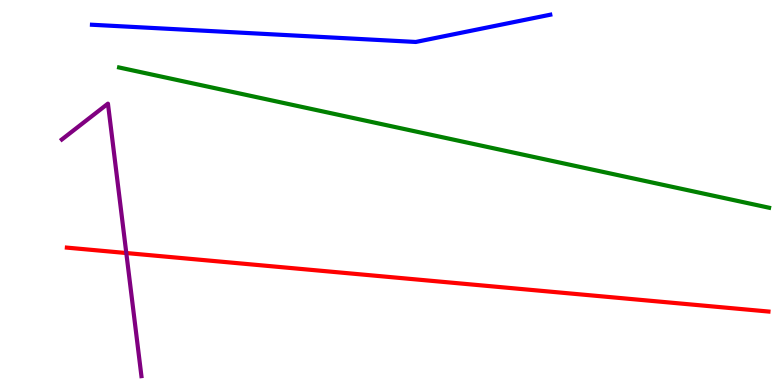[{'lines': ['blue', 'red'], 'intersections': []}, {'lines': ['green', 'red'], 'intersections': []}, {'lines': ['purple', 'red'], 'intersections': [{'x': 1.63, 'y': 3.43}]}, {'lines': ['blue', 'green'], 'intersections': []}, {'lines': ['blue', 'purple'], 'intersections': []}, {'lines': ['green', 'purple'], 'intersections': []}]